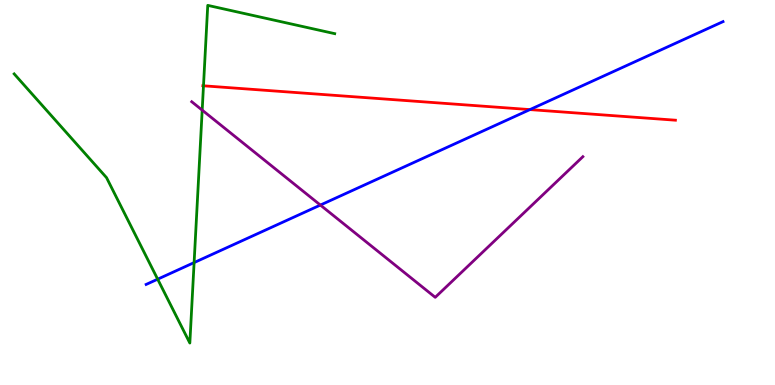[{'lines': ['blue', 'red'], 'intersections': [{'x': 6.84, 'y': 7.15}]}, {'lines': ['green', 'red'], 'intersections': [{'x': 2.63, 'y': 7.77}]}, {'lines': ['purple', 'red'], 'intersections': []}, {'lines': ['blue', 'green'], 'intersections': [{'x': 2.03, 'y': 2.75}, {'x': 2.5, 'y': 3.18}]}, {'lines': ['blue', 'purple'], 'intersections': [{'x': 4.13, 'y': 4.67}]}, {'lines': ['green', 'purple'], 'intersections': [{'x': 2.61, 'y': 7.14}]}]